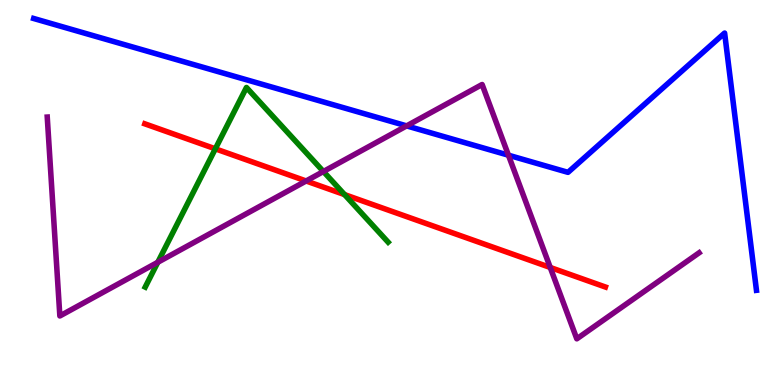[{'lines': ['blue', 'red'], 'intersections': []}, {'lines': ['green', 'red'], 'intersections': [{'x': 2.78, 'y': 6.13}, {'x': 4.45, 'y': 4.95}]}, {'lines': ['purple', 'red'], 'intersections': [{'x': 3.95, 'y': 5.3}, {'x': 7.1, 'y': 3.05}]}, {'lines': ['blue', 'green'], 'intersections': []}, {'lines': ['blue', 'purple'], 'intersections': [{'x': 5.25, 'y': 6.73}, {'x': 6.56, 'y': 5.97}]}, {'lines': ['green', 'purple'], 'intersections': [{'x': 2.04, 'y': 3.19}, {'x': 4.17, 'y': 5.55}]}]